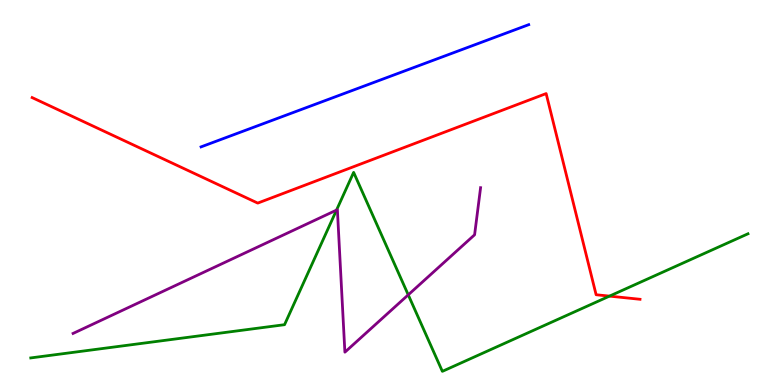[{'lines': ['blue', 'red'], 'intersections': []}, {'lines': ['green', 'red'], 'intersections': [{'x': 7.86, 'y': 2.31}]}, {'lines': ['purple', 'red'], 'intersections': []}, {'lines': ['blue', 'green'], 'intersections': []}, {'lines': ['blue', 'purple'], 'intersections': []}, {'lines': ['green', 'purple'], 'intersections': [{'x': 4.34, 'y': 4.54}, {'x': 5.27, 'y': 2.34}]}]